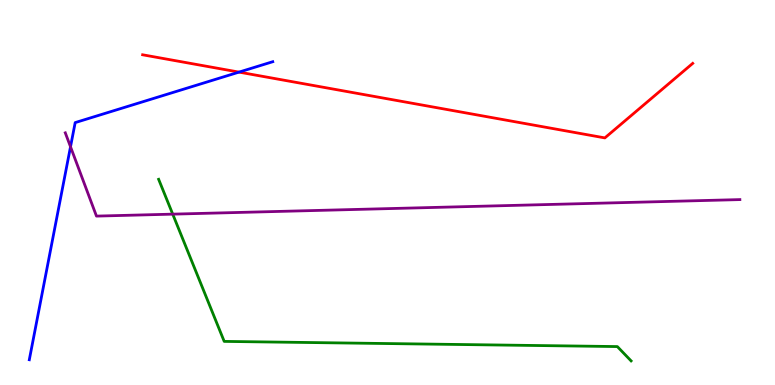[{'lines': ['blue', 'red'], 'intersections': [{'x': 3.08, 'y': 8.13}]}, {'lines': ['green', 'red'], 'intersections': []}, {'lines': ['purple', 'red'], 'intersections': []}, {'lines': ['blue', 'green'], 'intersections': []}, {'lines': ['blue', 'purple'], 'intersections': [{'x': 0.91, 'y': 6.19}]}, {'lines': ['green', 'purple'], 'intersections': [{'x': 2.23, 'y': 4.44}]}]